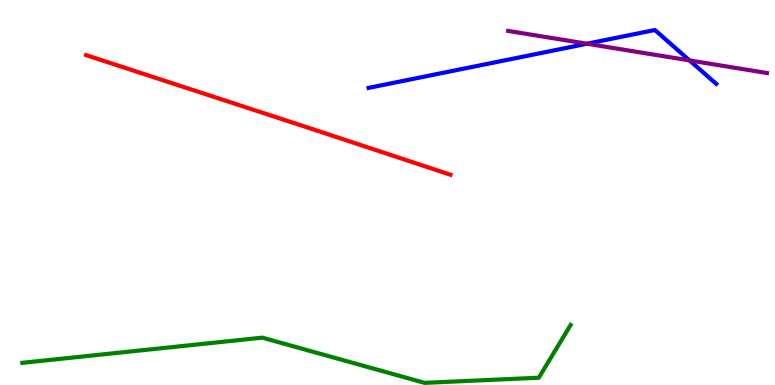[{'lines': ['blue', 'red'], 'intersections': []}, {'lines': ['green', 'red'], 'intersections': []}, {'lines': ['purple', 'red'], 'intersections': []}, {'lines': ['blue', 'green'], 'intersections': []}, {'lines': ['blue', 'purple'], 'intersections': [{'x': 7.57, 'y': 8.86}, {'x': 8.9, 'y': 8.43}]}, {'lines': ['green', 'purple'], 'intersections': []}]